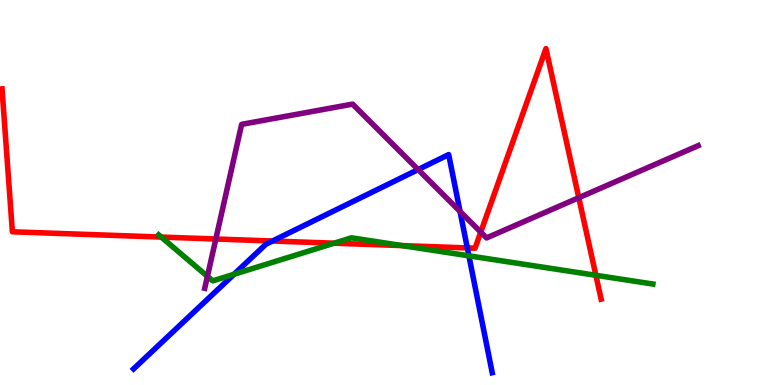[{'lines': ['blue', 'red'], 'intersections': [{'x': 3.52, 'y': 3.74}, {'x': 6.03, 'y': 3.56}]}, {'lines': ['green', 'red'], 'intersections': [{'x': 2.08, 'y': 3.84}, {'x': 4.31, 'y': 3.68}, {'x': 5.19, 'y': 3.62}, {'x': 7.69, 'y': 2.85}]}, {'lines': ['purple', 'red'], 'intersections': [{'x': 2.78, 'y': 3.79}, {'x': 6.2, 'y': 3.97}, {'x': 7.47, 'y': 4.86}]}, {'lines': ['blue', 'green'], 'intersections': [{'x': 3.02, 'y': 2.88}, {'x': 6.05, 'y': 3.36}]}, {'lines': ['blue', 'purple'], 'intersections': [{'x': 5.4, 'y': 5.6}, {'x': 5.94, 'y': 4.51}]}, {'lines': ['green', 'purple'], 'intersections': [{'x': 2.68, 'y': 2.82}]}]